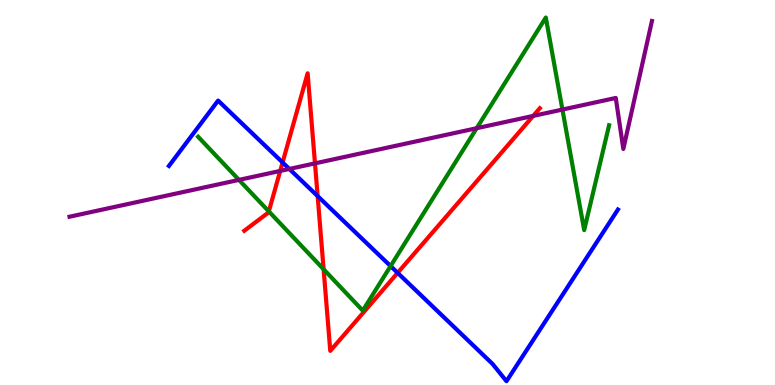[{'lines': ['blue', 'red'], 'intersections': [{'x': 3.65, 'y': 5.78}, {'x': 4.1, 'y': 4.91}, {'x': 5.13, 'y': 2.91}]}, {'lines': ['green', 'red'], 'intersections': [{'x': 3.47, 'y': 4.51}, {'x': 4.18, 'y': 3.01}]}, {'lines': ['purple', 'red'], 'intersections': [{'x': 3.62, 'y': 5.56}, {'x': 4.06, 'y': 5.76}, {'x': 6.88, 'y': 6.99}]}, {'lines': ['blue', 'green'], 'intersections': [{'x': 5.04, 'y': 3.09}]}, {'lines': ['blue', 'purple'], 'intersections': [{'x': 3.73, 'y': 5.61}]}, {'lines': ['green', 'purple'], 'intersections': [{'x': 3.08, 'y': 5.33}, {'x': 6.15, 'y': 6.67}, {'x': 7.26, 'y': 7.15}]}]